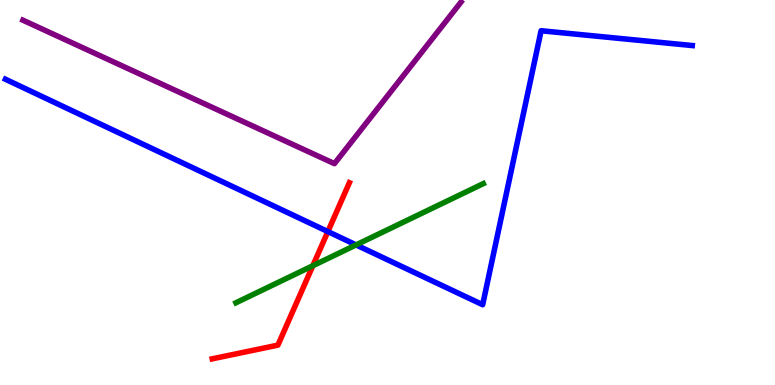[{'lines': ['blue', 'red'], 'intersections': [{'x': 4.23, 'y': 3.98}]}, {'lines': ['green', 'red'], 'intersections': [{'x': 4.04, 'y': 3.1}]}, {'lines': ['purple', 'red'], 'intersections': []}, {'lines': ['blue', 'green'], 'intersections': [{'x': 4.59, 'y': 3.64}]}, {'lines': ['blue', 'purple'], 'intersections': []}, {'lines': ['green', 'purple'], 'intersections': []}]